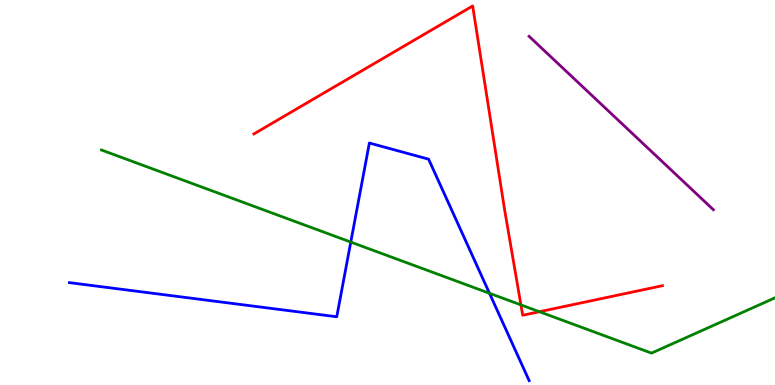[{'lines': ['blue', 'red'], 'intersections': []}, {'lines': ['green', 'red'], 'intersections': [{'x': 6.72, 'y': 2.08}, {'x': 6.96, 'y': 1.9}]}, {'lines': ['purple', 'red'], 'intersections': []}, {'lines': ['blue', 'green'], 'intersections': [{'x': 4.53, 'y': 3.71}, {'x': 6.32, 'y': 2.38}]}, {'lines': ['blue', 'purple'], 'intersections': []}, {'lines': ['green', 'purple'], 'intersections': []}]